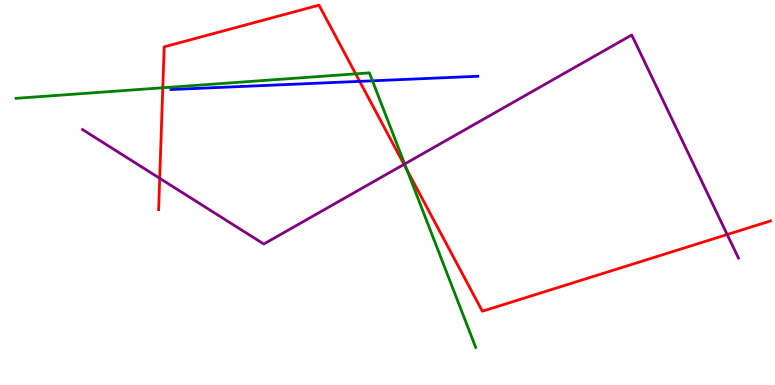[{'lines': ['blue', 'red'], 'intersections': [{'x': 4.64, 'y': 7.89}]}, {'lines': ['green', 'red'], 'intersections': [{'x': 2.1, 'y': 7.72}, {'x': 4.59, 'y': 8.08}, {'x': 5.25, 'y': 5.58}]}, {'lines': ['purple', 'red'], 'intersections': [{'x': 2.06, 'y': 5.37}, {'x': 5.21, 'y': 5.73}, {'x': 9.38, 'y': 3.91}]}, {'lines': ['blue', 'green'], 'intersections': [{'x': 4.81, 'y': 7.9}]}, {'lines': ['blue', 'purple'], 'intersections': []}, {'lines': ['green', 'purple'], 'intersections': [{'x': 5.22, 'y': 5.74}]}]